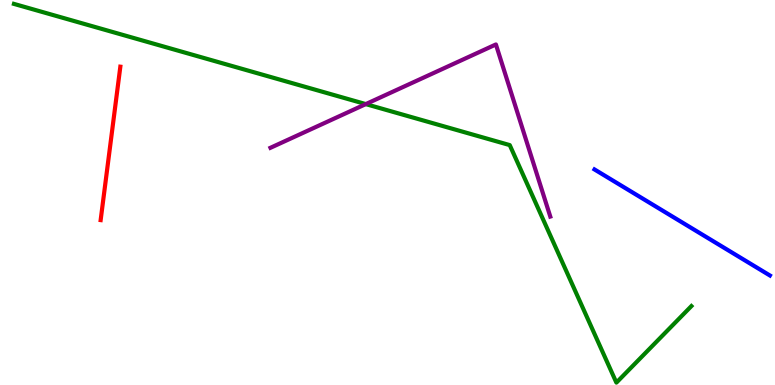[{'lines': ['blue', 'red'], 'intersections': []}, {'lines': ['green', 'red'], 'intersections': []}, {'lines': ['purple', 'red'], 'intersections': []}, {'lines': ['blue', 'green'], 'intersections': []}, {'lines': ['blue', 'purple'], 'intersections': []}, {'lines': ['green', 'purple'], 'intersections': [{'x': 4.72, 'y': 7.3}]}]